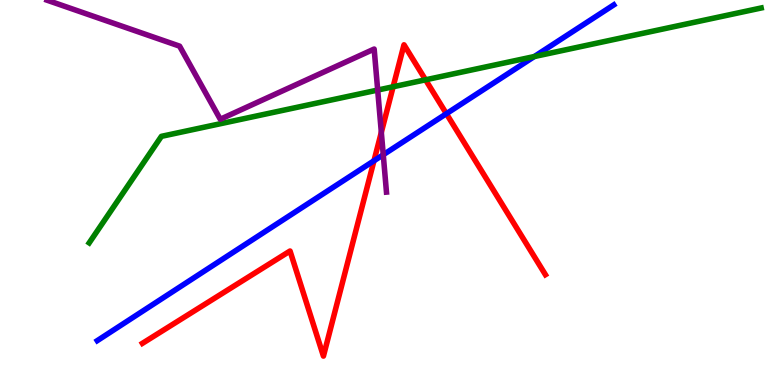[{'lines': ['blue', 'red'], 'intersections': [{'x': 4.83, 'y': 5.82}, {'x': 5.76, 'y': 7.05}]}, {'lines': ['green', 'red'], 'intersections': [{'x': 5.07, 'y': 7.75}, {'x': 5.49, 'y': 7.93}]}, {'lines': ['purple', 'red'], 'intersections': [{'x': 4.92, 'y': 6.56}]}, {'lines': ['blue', 'green'], 'intersections': [{'x': 6.89, 'y': 8.53}]}, {'lines': ['blue', 'purple'], 'intersections': [{'x': 4.95, 'y': 5.98}]}, {'lines': ['green', 'purple'], 'intersections': [{'x': 4.87, 'y': 7.66}]}]